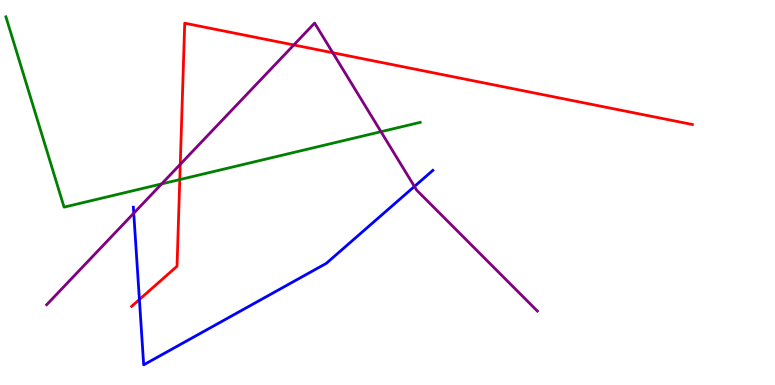[{'lines': ['blue', 'red'], 'intersections': [{'x': 1.8, 'y': 2.22}]}, {'lines': ['green', 'red'], 'intersections': [{'x': 2.32, 'y': 5.34}]}, {'lines': ['purple', 'red'], 'intersections': [{'x': 2.33, 'y': 5.73}, {'x': 3.79, 'y': 8.83}, {'x': 4.29, 'y': 8.63}]}, {'lines': ['blue', 'green'], 'intersections': []}, {'lines': ['blue', 'purple'], 'intersections': [{'x': 1.73, 'y': 4.46}, {'x': 5.35, 'y': 5.16}]}, {'lines': ['green', 'purple'], 'intersections': [{'x': 2.09, 'y': 5.22}, {'x': 4.92, 'y': 6.58}]}]